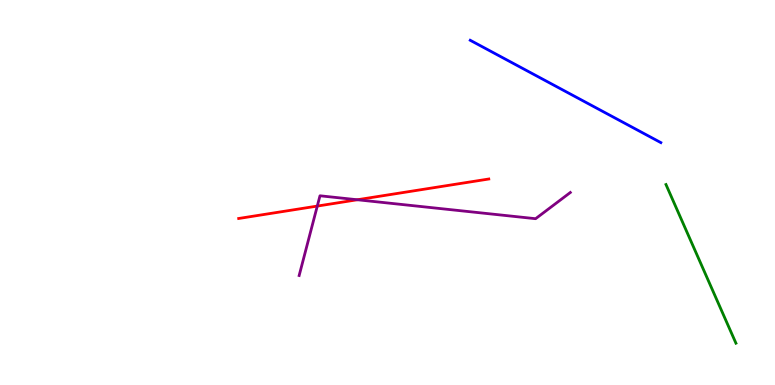[{'lines': ['blue', 'red'], 'intersections': []}, {'lines': ['green', 'red'], 'intersections': []}, {'lines': ['purple', 'red'], 'intersections': [{'x': 4.09, 'y': 4.65}, {'x': 4.61, 'y': 4.81}]}, {'lines': ['blue', 'green'], 'intersections': []}, {'lines': ['blue', 'purple'], 'intersections': []}, {'lines': ['green', 'purple'], 'intersections': []}]